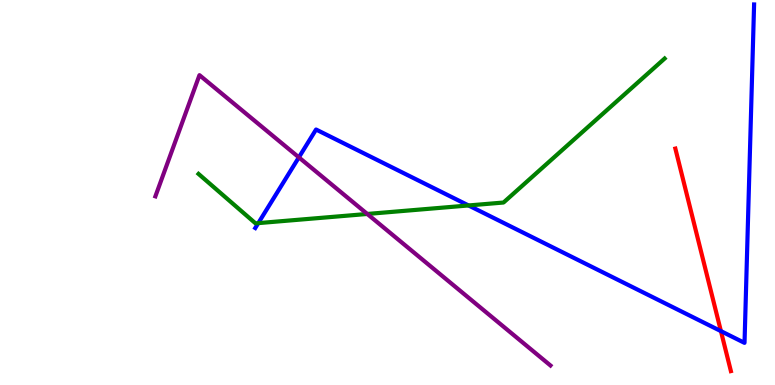[{'lines': ['blue', 'red'], 'intersections': [{'x': 9.3, 'y': 1.4}]}, {'lines': ['green', 'red'], 'intersections': []}, {'lines': ['purple', 'red'], 'intersections': []}, {'lines': ['blue', 'green'], 'intersections': [{'x': 3.33, 'y': 4.2}, {'x': 6.05, 'y': 4.66}]}, {'lines': ['blue', 'purple'], 'intersections': [{'x': 3.86, 'y': 5.91}]}, {'lines': ['green', 'purple'], 'intersections': [{'x': 4.74, 'y': 4.44}]}]